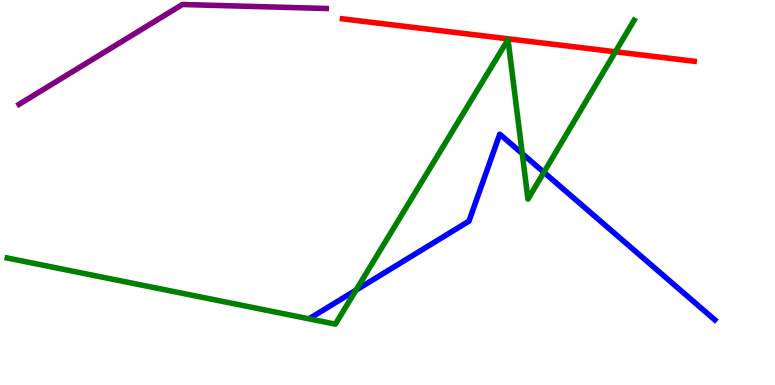[{'lines': ['blue', 'red'], 'intersections': []}, {'lines': ['green', 'red'], 'intersections': [{'x': 7.94, 'y': 8.66}]}, {'lines': ['purple', 'red'], 'intersections': []}, {'lines': ['blue', 'green'], 'intersections': [{'x': 4.59, 'y': 2.46}, {'x': 6.74, 'y': 6.01}, {'x': 7.02, 'y': 5.53}]}, {'lines': ['blue', 'purple'], 'intersections': []}, {'lines': ['green', 'purple'], 'intersections': []}]